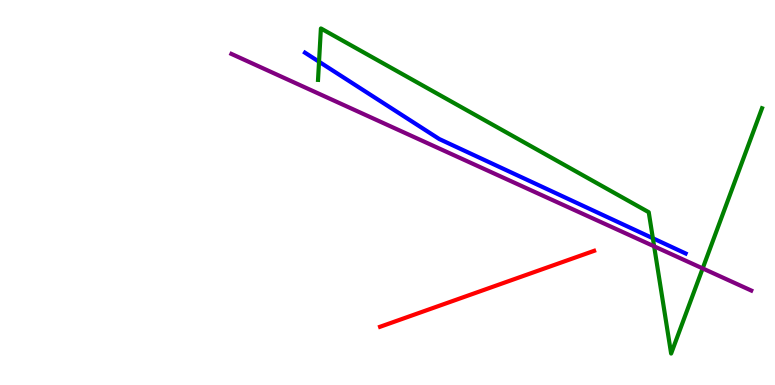[{'lines': ['blue', 'red'], 'intersections': []}, {'lines': ['green', 'red'], 'intersections': []}, {'lines': ['purple', 'red'], 'intersections': []}, {'lines': ['blue', 'green'], 'intersections': [{'x': 4.12, 'y': 8.4}, {'x': 8.42, 'y': 3.81}]}, {'lines': ['blue', 'purple'], 'intersections': []}, {'lines': ['green', 'purple'], 'intersections': [{'x': 8.44, 'y': 3.6}, {'x': 9.07, 'y': 3.03}]}]